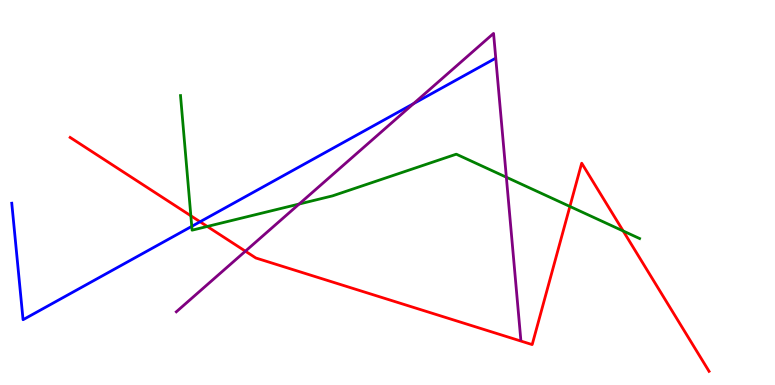[{'lines': ['blue', 'red'], 'intersections': [{'x': 2.58, 'y': 4.24}]}, {'lines': ['green', 'red'], 'intersections': [{'x': 2.46, 'y': 4.4}, {'x': 2.67, 'y': 4.12}, {'x': 7.35, 'y': 4.64}, {'x': 8.04, 'y': 4.0}]}, {'lines': ['purple', 'red'], 'intersections': [{'x': 3.17, 'y': 3.48}]}, {'lines': ['blue', 'green'], 'intersections': [{'x': 2.47, 'y': 4.12}]}, {'lines': ['blue', 'purple'], 'intersections': [{'x': 5.34, 'y': 7.31}]}, {'lines': ['green', 'purple'], 'intersections': [{'x': 3.86, 'y': 4.7}, {'x': 6.53, 'y': 5.4}]}]